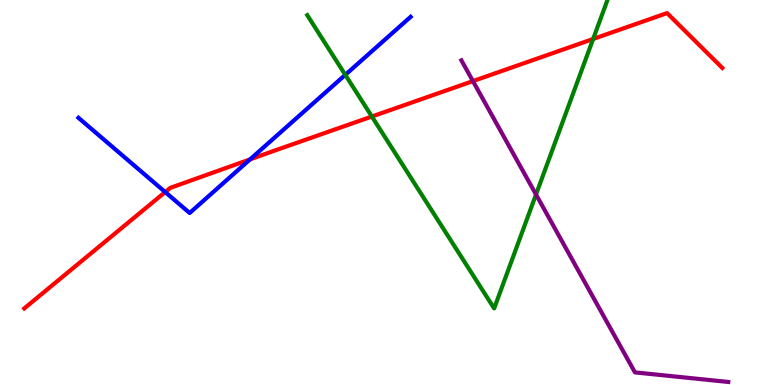[{'lines': ['blue', 'red'], 'intersections': [{'x': 2.13, 'y': 5.01}, {'x': 3.23, 'y': 5.86}]}, {'lines': ['green', 'red'], 'intersections': [{'x': 4.8, 'y': 6.97}, {'x': 7.65, 'y': 8.99}]}, {'lines': ['purple', 'red'], 'intersections': [{'x': 6.1, 'y': 7.89}]}, {'lines': ['blue', 'green'], 'intersections': [{'x': 4.46, 'y': 8.06}]}, {'lines': ['blue', 'purple'], 'intersections': []}, {'lines': ['green', 'purple'], 'intersections': [{'x': 6.92, 'y': 4.95}]}]